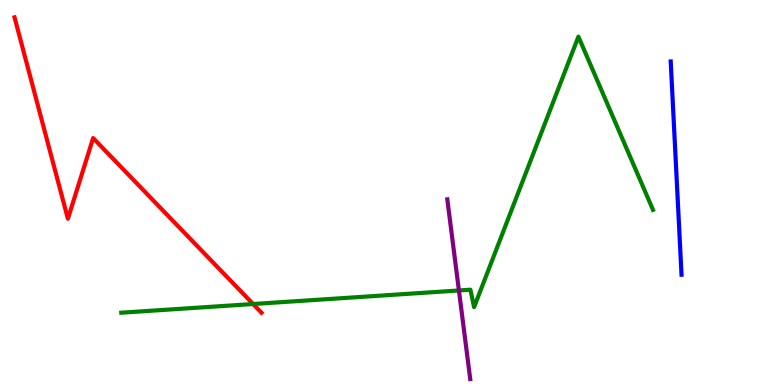[{'lines': ['blue', 'red'], 'intersections': []}, {'lines': ['green', 'red'], 'intersections': [{'x': 3.27, 'y': 2.1}]}, {'lines': ['purple', 'red'], 'intersections': []}, {'lines': ['blue', 'green'], 'intersections': []}, {'lines': ['blue', 'purple'], 'intersections': []}, {'lines': ['green', 'purple'], 'intersections': [{'x': 5.92, 'y': 2.46}]}]